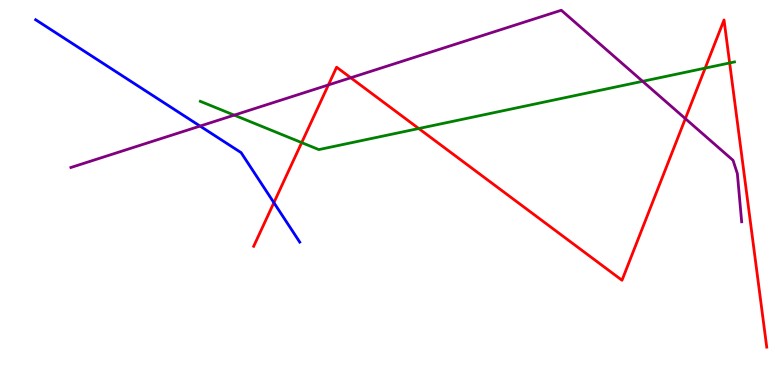[{'lines': ['blue', 'red'], 'intersections': [{'x': 3.53, 'y': 4.74}]}, {'lines': ['green', 'red'], 'intersections': [{'x': 3.89, 'y': 6.3}, {'x': 5.4, 'y': 6.66}, {'x': 9.1, 'y': 8.23}, {'x': 9.41, 'y': 8.36}]}, {'lines': ['purple', 'red'], 'intersections': [{'x': 4.24, 'y': 7.79}, {'x': 4.53, 'y': 7.98}, {'x': 8.84, 'y': 6.92}]}, {'lines': ['blue', 'green'], 'intersections': []}, {'lines': ['blue', 'purple'], 'intersections': [{'x': 2.58, 'y': 6.73}]}, {'lines': ['green', 'purple'], 'intersections': [{'x': 3.02, 'y': 7.01}, {'x': 8.29, 'y': 7.89}]}]